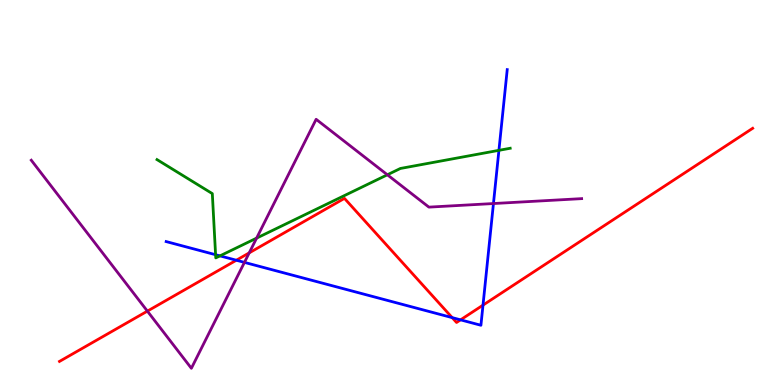[{'lines': ['blue', 'red'], 'intersections': [{'x': 3.05, 'y': 3.24}, {'x': 5.83, 'y': 1.75}, {'x': 5.94, 'y': 1.69}, {'x': 6.23, 'y': 2.07}]}, {'lines': ['green', 'red'], 'intersections': []}, {'lines': ['purple', 'red'], 'intersections': [{'x': 1.9, 'y': 1.92}, {'x': 3.22, 'y': 3.43}]}, {'lines': ['blue', 'green'], 'intersections': [{'x': 2.78, 'y': 3.38}, {'x': 2.84, 'y': 3.35}, {'x': 6.44, 'y': 6.1}]}, {'lines': ['blue', 'purple'], 'intersections': [{'x': 3.15, 'y': 3.18}, {'x': 6.37, 'y': 4.71}]}, {'lines': ['green', 'purple'], 'intersections': [{'x': 3.31, 'y': 3.81}, {'x': 5.0, 'y': 5.46}]}]